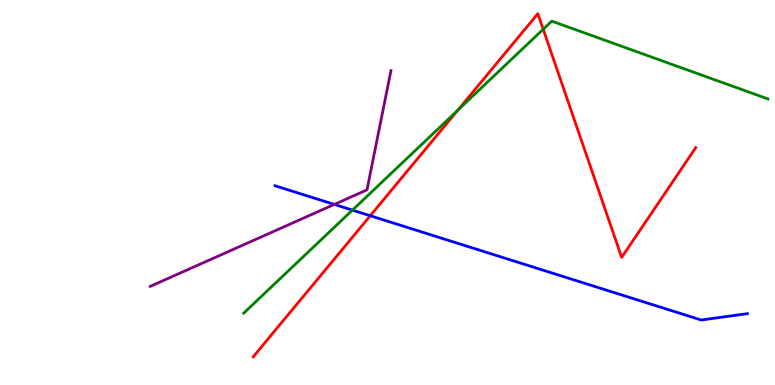[{'lines': ['blue', 'red'], 'intersections': [{'x': 4.78, 'y': 4.4}]}, {'lines': ['green', 'red'], 'intersections': [{'x': 5.91, 'y': 7.13}, {'x': 7.01, 'y': 9.24}]}, {'lines': ['purple', 'red'], 'intersections': []}, {'lines': ['blue', 'green'], 'intersections': [{'x': 4.55, 'y': 4.54}]}, {'lines': ['blue', 'purple'], 'intersections': [{'x': 4.31, 'y': 4.69}]}, {'lines': ['green', 'purple'], 'intersections': []}]